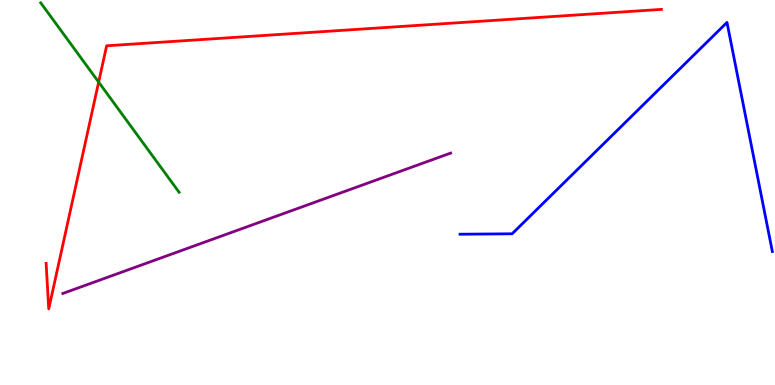[{'lines': ['blue', 'red'], 'intersections': []}, {'lines': ['green', 'red'], 'intersections': [{'x': 1.27, 'y': 7.87}]}, {'lines': ['purple', 'red'], 'intersections': []}, {'lines': ['blue', 'green'], 'intersections': []}, {'lines': ['blue', 'purple'], 'intersections': []}, {'lines': ['green', 'purple'], 'intersections': []}]